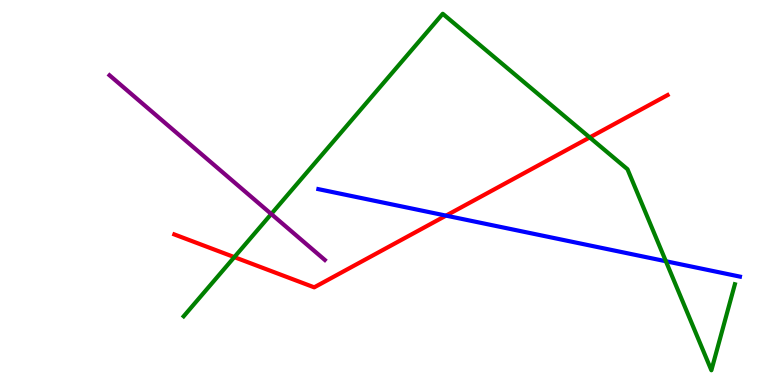[{'lines': ['blue', 'red'], 'intersections': [{'x': 5.75, 'y': 4.4}]}, {'lines': ['green', 'red'], 'intersections': [{'x': 3.02, 'y': 3.32}, {'x': 7.61, 'y': 6.43}]}, {'lines': ['purple', 'red'], 'intersections': []}, {'lines': ['blue', 'green'], 'intersections': [{'x': 8.59, 'y': 3.21}]}, {'lines': ['blue', 'purple'], 'intersections': []}, {'lines': ['green', 'purple'], 'intersections': [{'x': 3.5, 'y': 4.44}]}]